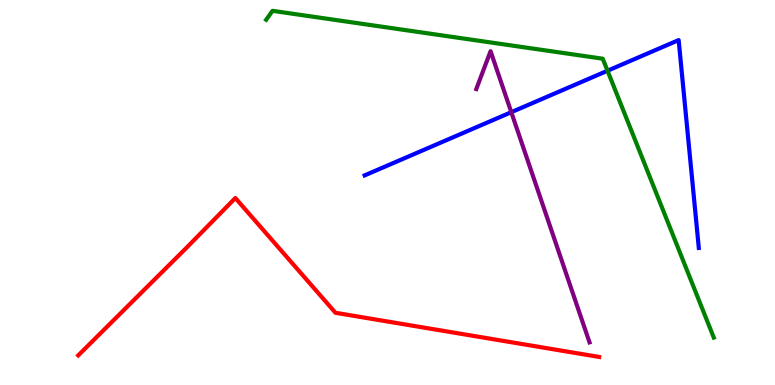[{'lines': ['blue', 'red'], 'intersections': []}, {'lines': ['green', 'red'], 'intersections': []}, {'lines': ['purple', 'red'], 'intersections': []}, {'lines': ['blue', 'green'], 'intersections': [{'x': 7.84, 'y': 8.16}]}, {'lines': ['blue', 'purple'], 'intersections': [{'x': 6.6, 'y': 7.09}]}, {'lines': ['green', 'purple'], 'intersections': []}]